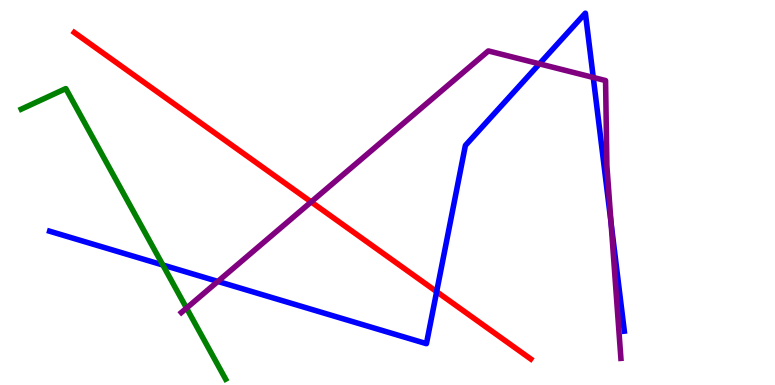[{'lines': ['blue', 'red'], 'intersections': [{'x': 5.63, 'y': 2.42}]}, {'lines': ['green', 'red'], 'intersections': []}, {'lines': ['purple', 'red'], 'intersections': [{'x': 4.02, 'y': 4.76}]}, {'lines': ['blue', 'green'], 'intersections': [{'x': 2.1, 'y': 3.12}]}, {'lines': ['blue', 'purple'], 'intersections': [{'x': 2.81, 'y': 2.69}, {'x': 6.96, 'y': 8.34}, {'x': 7.65, 'y': 7.99}, {'x': 7.88, 'y': 4.22}]}, {'lines': ['green', 'purple'], 'intersections': [{'x': 2.41, 'y': 2.0}]}]